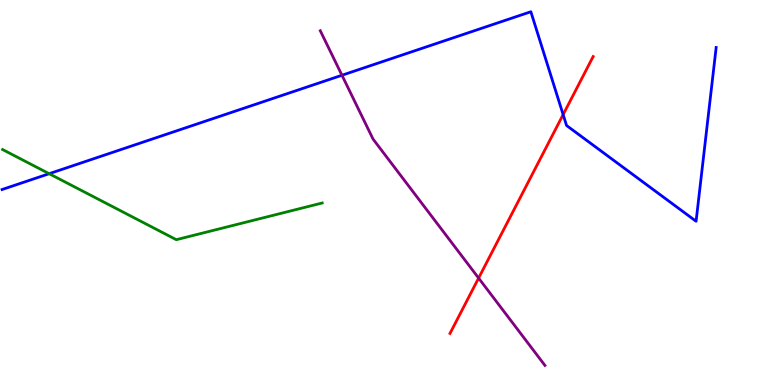[{'lines': ['blue', 'red'], 'intersections': [{'x': 7.27, 'y': 7.02}]}, {'lines': ['green', 'red'], 'intersections': []}, {'lines': ['purple', 'red'], 'intersections': [{'x': 6.18, 'y': 2.78}]}, {'lines': ['blue', 'green'], 'intersections': [{'x': 0.634, 'y': 5.49}]}, {'lines': ['blue', 'purple'], 'intersections': [{'x': 4.41, 'y': 8.05}]}, {'lines': ['green', 'purple'], 'intersections': []}]